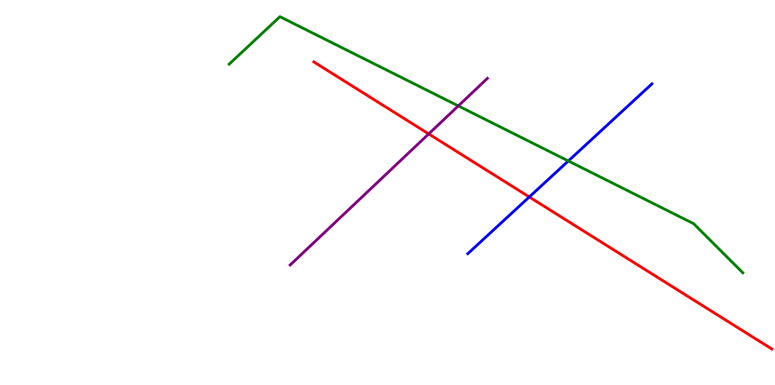[{'lines': ['blue', 'red'], 'intersections': [{'x': 6.83, 'y': 4.88}]}, {'lines': ['green', 'red'], 'intersections': []}, {'lines': ['purple', 'red'], 'intersections': [{'x': 5.53, 'y': 6.52}]}, {'lines': ['blue', 'green'], 'intersections': [{'x': 7.33, 'y': 5.82}]}, {'lines': ['blue', 'purple'], 'intersections': []}, {'lines': ['green', 'purple'], 'intersections': [{'x': 5.91, 'y': 7.25}]}]